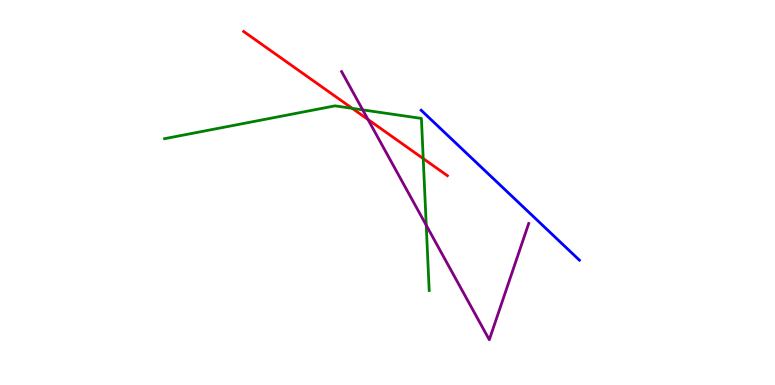[{'lines': ['blue', 'red'], 'intersections': []}, {'lines': ['green', 'red'], 'intersections': [{'x': 4.55, 'y': 7.19}, {'x': 5.46, 'y': 5.88}]}, {'lines': ['purple', 'red'], 'intersections': [{'x': 4.75, 'y': 6.9}]}, {'lines': ['blue', 'green'], 'intersections': []}, {'lines': ['blue', 'purple'], 'intersections': []}, {'lines': ['green', 'purple'], 'intersections': [{'x': 4.68, 'y': 7.15}, {'x': 5.5, 'y': 4.15}]}]